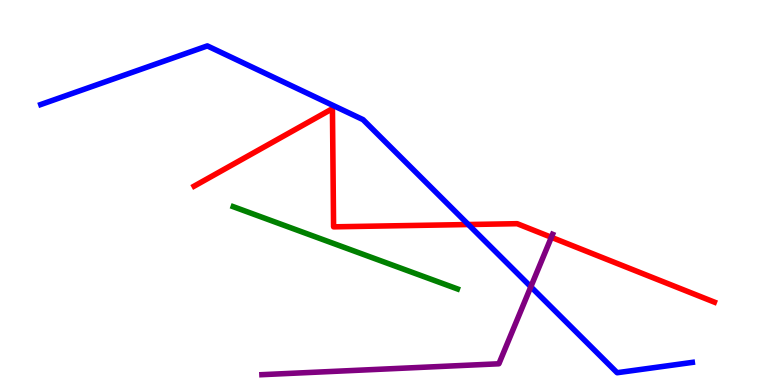[{'lines': ['blue', 'red'], 'intersections': [{'x': 6.04, 'y': 4.17}]}, {'lines': ['green', 'red'], 'intersections': []}, {'lines': ['purple', 'red'], 'intersections': [{'x': 7.11, 'y': 3.84}]}, {'lines': ['blue', 'green'], 'intersections': []}, {'lines': ['blue', 'purple'], 'intersections': [{'x': 6.85, 'y': 2.55}]}, {'lines': ['green', 'purple'], 'intersections': []}]